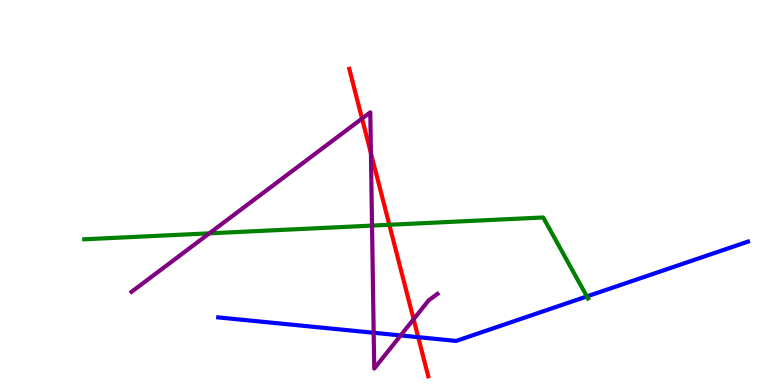[{'lines': ['blue', 'red'], 'intersections': [{'x': 5.4, 'y': 1.24}]}, {'lines': ['green', 'red'], 'intersections': [{'x': 5.02, 'y': 4.16}]}, {'lines': ['purple', 'red'], 'intersections': [{'x': 4.67, 'y': 6.92}, {'x': 4.79, 'y': 6.02}, {'x': 5.34, 'y': 1.71}]}, {'lines': ['blue', 'green'], 'intersections': [{'x': 7.57, 'y': 2.3}]}, {'lines': ['blue', 'purple'], 'intersections': [{'x': 4.82, 'y': 1.36}, {'x': 5.17, 'y': 1.29}]}, {'lines': ['green', 'purple'], 'intersections': [{'x': 2.7, 'y': 3.94}, {'x': 4.8, 'y': 4.14}]}]